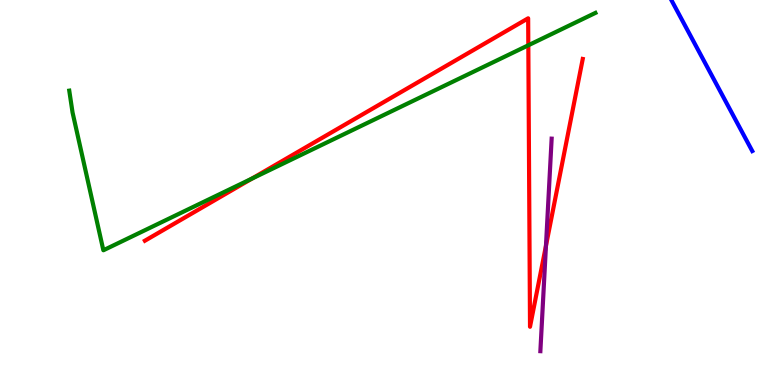[{'lines': ['blue', 'red'], 'intersections': []}, {'lines': ['green', 'red'], 'intersections': [{'x': 3.25, 'y': 5.36}, {'x': 6.82, 'y': 8.82}]}, {'lines': ['purple', 'red'], 'intersections': [{'x': 7.04, 'y': 3.62}]}, {'lines': ['blue', 'green'], 'intersections': []}, {'lines': ['blue', 'purple'], 'intersections': []}, {'lines': ['green', 'purple'], 'intersections': []}]